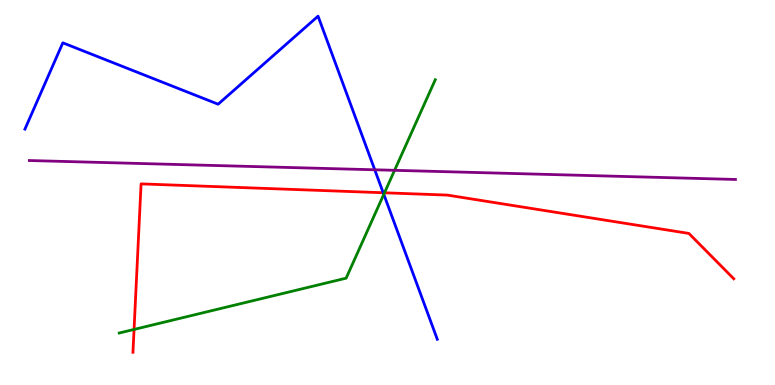[{'lines': ['blue', 'red'], 'intersections': [{'x': 4.94, 'y': 4.99}]}, {'lines': ['green', 'red'], 'intersections': [{'x': 1.73, 'y': 1.44}, {'x': 4.96, 'y': 4.99}]}, {'lines': ['purple', 'red'], 'intersections': []}, {'lines': ['blue', 'green'], 'intersections': [{'x': 4.95, 'y': 4.95}]}, {'lines': ['blue', 'purple'], 'intersections': [{'x': 4.84, 'y': 5.59}]}, {'lines': ['green', 'purple'], 'intersections': [{'x': 5.09, 'y': 5.58}]}]